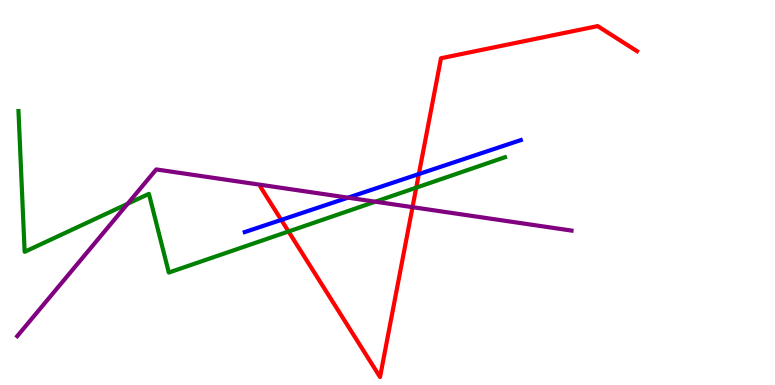[{'lines': ['blue', 'red'], 'intersections': [{'x': 3.63, 'y': 4.29}, {'x': 5.4, 'y': 5.48}]}, {'lines': ['green', 'red'], 'intersections': [{'x': 3.72, 'y': 3.99}, {'x': 5.37, 'y': 5.13}]}, {'lines': ['purple', 'red'], 'intersections': [{'x': 5.32, 'y': 4.62}]}, {'lines': ['blue', 'green'], 'intersections': []}, {'lines': ['blue', 'purple'], 'intersections': [{'x': 4.49, 'y': 4.87}]}, {'lines': ['green', 'purple'], 'intersections': [{'x': 1.65, 'y': 4.71}, {'x': 4.84, 'y': 4.76}]}]